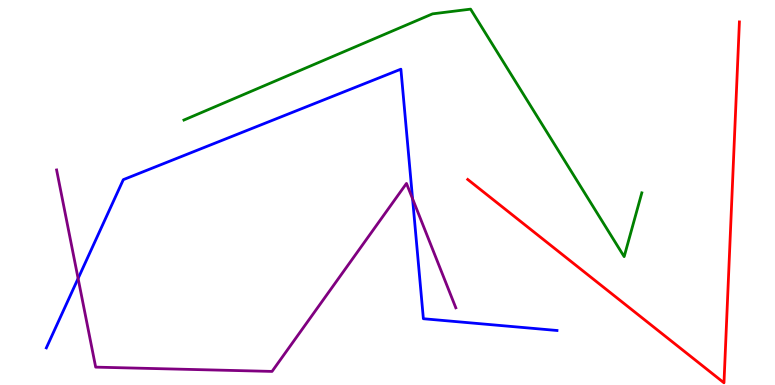[{'lines': ['blue', 'red'], 'intersections': []}, {'lines': ['green', 'red'], 'intersections': []}, {'lines': ['purple', 'red'], 'intersections': []}, {'lines': ['blue', 'green'], 'intersections': []}, {'lines': ['blue', 'purple'], 'intersections': [{'x': 1.01, 'y': 2.77}, {'x': 5.32, 'y': 4.84}]}, {'lines': ['green', 'purple'], 'intersections': []}]